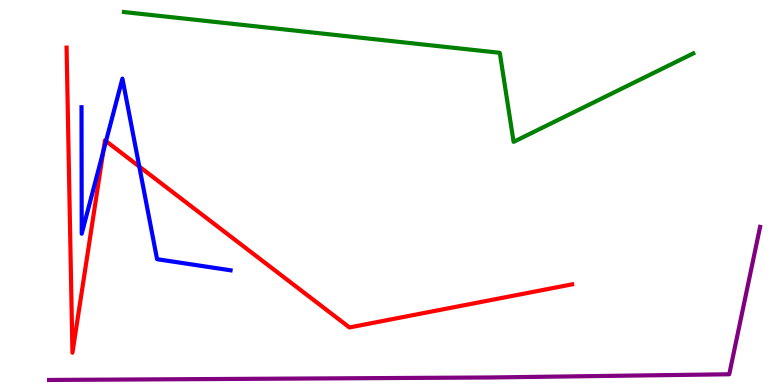[{'lines': ['blue', 'red'], 'intersections': [{'x': 1.33, 'y': 6.06}, {'x': 1.37, 'y': 6.34}, {'x': 1.8, 'y': 5.67}]}, {'lines': ['green', 'red'], 'intersections': []}, {'lines': ['purple', 'red'], 'intersections': []}, {'lines': ['blue', 'green'], 'intersections': []}, {'lines': ['blue', 'purple'], 'intersections': []}, {'lines': ['green', 'purple'], 'intersections': []}]